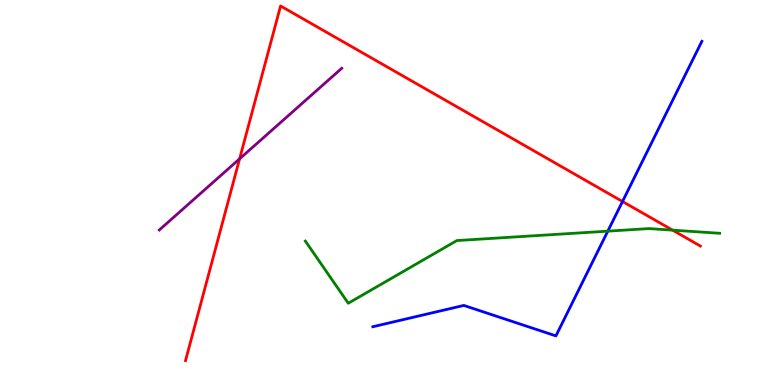[{'lines': ['blue', 'red'], 'intersections': [{'x': 8.03, 'y': 4.77}]}, {'lines': ['green', 'red'], 'intersections': [{'x': 8.68, 'y': 4.02}]}, {'lines': ['purple', 'red'], 'intersections': [{'x': 3.09, 'y': 5.87}]}, {'lines': ['blue', 'green'], 'intersections': [{'x': 7.84, 'y': 4.0}]}, {'lines': ['blue', 'purple'], 'intersections': []}, {'lines': ['green', 'purple'], 'intersections': []}]